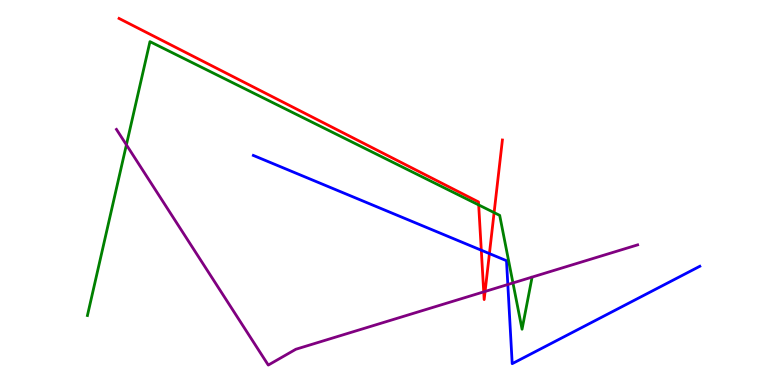[{'lines': ['blue', 'red'], 'intersections': [{'x': 6.21, 'y': 3.5}, {'x': 6.32, 'y': 3.41}]}, {'lines': ['green', 'red'], 'intersections': [{'x': 6.18, 'y': 4.68}, {'x': 6.38, 'y': 4.48}]}, {'lines': ['purple', 'red'], 'intersections': [{'x': 6.24, 'y': 2.42}, {'x': 6.26, 'y': 2.43}]}, {'lines': ['blue', 'green'], 'intersections': []}, {'lines': ['blue', 'purple'], 'intersections': [{'x': 6.55, 'y': 2.61}]}, {'lines': ['green', 'purple'], 'intersections': [{'x': 1.63, 'y': 6.24}, {'x': 6.62, 'y': 2.65}]}]